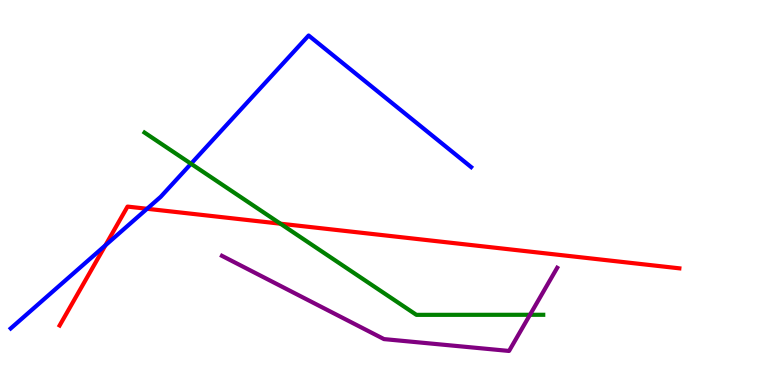[{'lines': ['blue', 'red'], 'intersections': [{'x': 1.36, 'y': 3.63}, {'x': 1.9, 'y': 4.58}]}, {'lines': ['green', 'red'], 'intersections': [{'x': 3.62, 'y': 4.19}]}, {'lines': ['purple', 'red'], 'intersections': []}, {'lines': ['blue', 'green'], 'intersections': [{'x': 2.46, 'y': 5.75}]}, {'lines': ['blue', 'purple'], 'intersections': []}, {'lines': ['green', 'purple'], 'intersections': [{'x': 6.84, 'y': 1.82}]}]